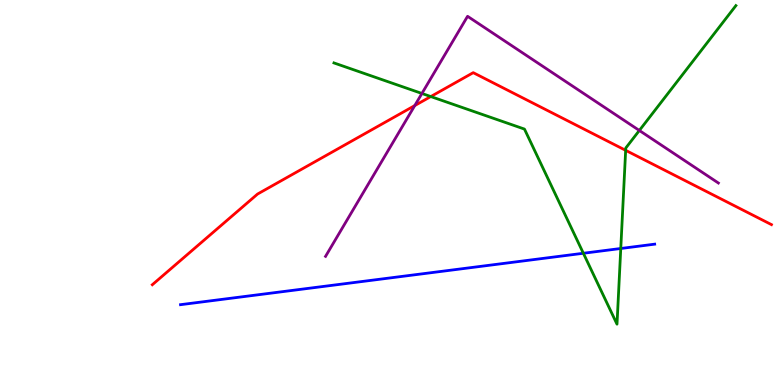[{'lines': ['blue', 'red'], 'intersections': []}, {'lines': ['green', 'red'], 'intersections': [{'x': 5.56, 'y': 7.49}, {'x': 8.07, 'y': 6.1}]}, {'lines': ['purple', 'red'], 'intersections': [{'x': 5.35, 'y': 7.26}]}, {'lines': ['blue', 'green'], 'intersections': [{'x': 7.53, 'y': 3.42}, {'x': 8.01, 'y': 3.55}]}, {'lines': ['blue', 'purple'], 'intersections': []}, {'lines': ['green', 'purple'], 'intersections': [{'x': 5.44, 'y': 7.57}, {'x': 8.25, 'y': 6.61}]}]